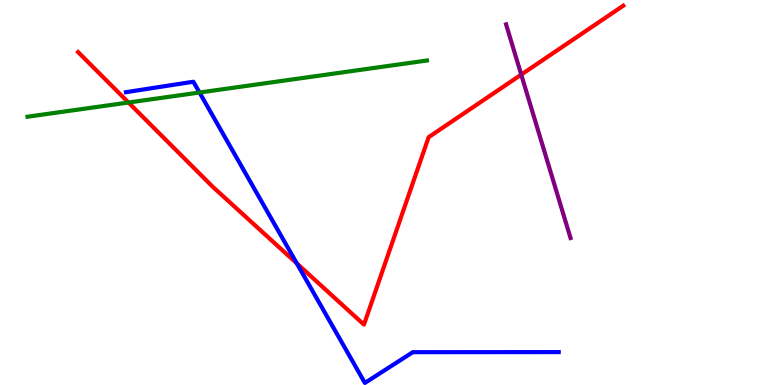[{'lines': ['blue', 'red'], 'intersections': [{'x': 3.83, 'y': 3.16}]}, {'lines': ['green', 'red'], 'intersections': [{'x': 1.66, 'y': 7.34}]}, {'lines': ['purple', 'red'], 'intersections': [{'x': 6.73, 'y': 8.06}]}, {'lines': ['blue', 'green'], 'intersections': [{'x': 2.57, 'y': 7.6}]}, {'lines': ['blue', 'purple'], 'intersections': []}, {'lines': ['green', 'purple'], 'intersections': []}]